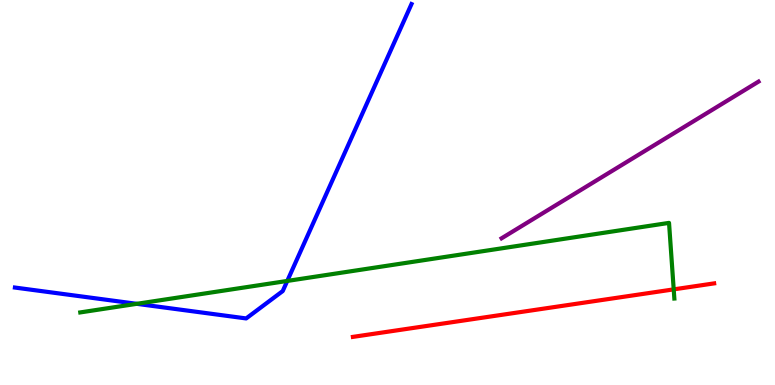[{'lines': ['blue', 'red'], 'intersections': []}, {'lines': ['green', 'red'], 'intersections': [{'x': 8.69, 'y': 2.48}]}, {'lines': ['purple', 'red'], 'intersections': []}, {'lines': ['blue', 'green'], 'intersections': [{'x': 1.76, 'y': 2.11}, {'x': 3.71, 'y': 2.7}]}, {'lines': ['blue', 'purple'], 'intersections': []}, {'lines': ['green', 'purple'], 'intersections': []}]